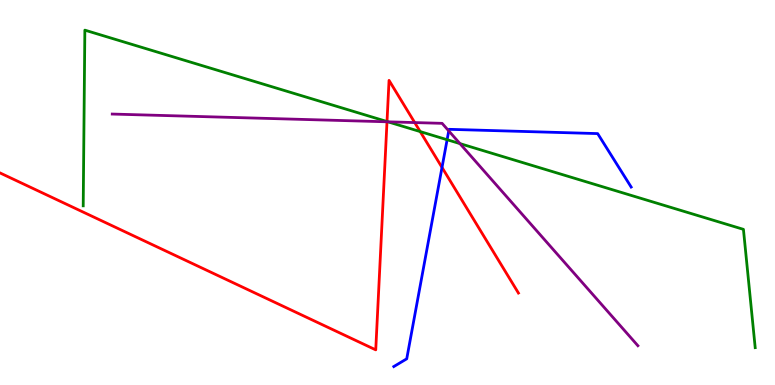[{'lines': ['blue', 'red'], 'intersections': [{'x': 5.7, 'y': 5.65}]}, {'lines': ['green', 'red'], 'intersections': [{'x': 4.99, 'y': 6.84}, {'x': 5.42, 'y': 6.58}]}, {'lines': ['purple', 'red'], 'intersections': [{'x': 4.99, 'y': 6.84}, {'x': 5.35, 'y': 6.82}]}, {'lines': ['blue', 'green'], 'intersections': [{'x': 5.77, 'y': 6.37}]}, {'lines': ['blue', 'purple'], 'intersections': [{'x': 5.79, 'y': 6.6}]}, {'lines': ['green', 'purple'], 'intersections': [{'x': 5.01, 'y': 6.84}, {'x': 5.93, 'y': 6.27}]}]